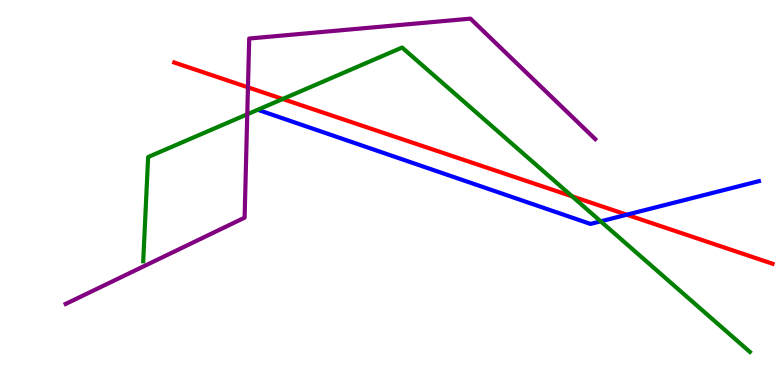[{'lines': ['blue', 'red'], 'intersections': [{'x': 8.09, 'y': 4.42}]}, {'lines': ['green', 'red'], 'intersections': [{'x': 3.65, 'y': 7.43}, {'x': 7.38, 'y': 4.9}]}, {'lines': ['purple', 'red'], 'intersections': [{'x': 3.2, 'y': 7.73}]}, {'lines': ['blue', 'green'], 'intersections': [{'x': 7.75, 'y': 4.25}]}, {'lines': ['blue', 'purple'], 'intersections': []}, {'lines': ['green', 'purple'], 'intersections': [{'x': 3.19, 'y': 7.03}]}]